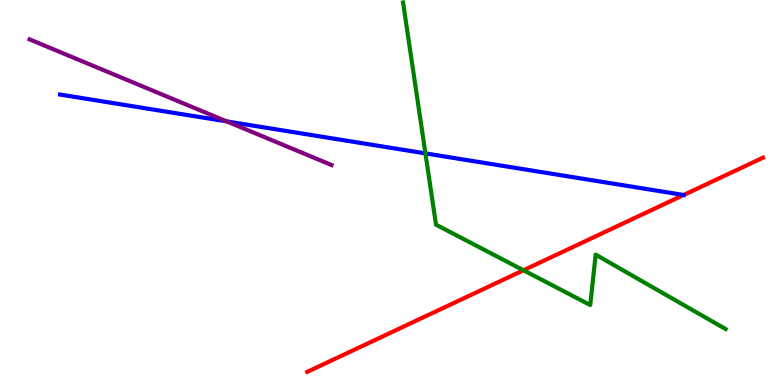[{'lines': ['blue', 'red'], 'intersections': [{'x': 8.82, 'y': 4.94}]}, {'lines': ['green', 'red'], 'intersections': [{'x': 6.75, 'y': 2.98}]}, {'lines': ['purple', 'red'], 'intersections': []}, {'lines': ['blue', 'green'], 'intersections': [{'x': 5.49, 'y': 6.02}]}, {'lines': ['blue', 'purple'], 'intersections': [{'x': 2.92, 'y': 6.85}]}, {'lines': ['green', 'purple'], 'intersections': []}]